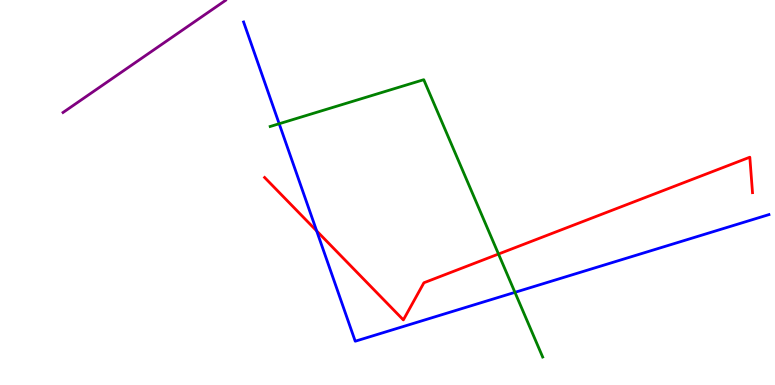[{'lines': ['blue', 'red'], 'intersections': [{'x': 4.09, 'y': 4.0}]}, {'lines': ['green', 'red'], 'intersections': [{'x': 6.43, 'y': 3.4}]}, {'lines': ['purple', 'red'], 'intersections': []}, {'lines': ['blue', 'green'], 'intersections': [{'x': 3.6, 'y': 6.79}, {'x': 6.64, 'y': 2.41}]}, {'lines': ['blue', 'purple'], 'intersections': []}, {'lines': ['green', 'purple'], 'intersections': []}]